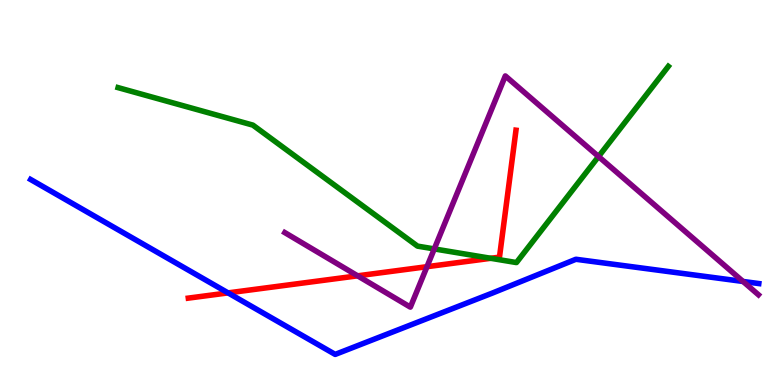[{'lines': ['blue', 'red'], 'intersections': [{'x': 2.94, 'y': 2.39}]}, {'lines': ['green', 'red'], 'intersections': [{'x': 6.33, 'y': 3.29}]}, {'lines': ['purple', 'red'], 'intersections': [{'x': 4.61, 'y': 2.84}, {'x': 5.51, 'y': 3.07}]}, {'lines': ['blue', 'green'], 'intersections': []}, {'lines': ['blue', 'purple'], 'intersections': [{'x': 9.59, 'y': 2.69}]}, {'lines': ['green', 'purple'], 'intersections': [{'x': 5.6, 'y': 3.53}, {'x': 7.72, 'y': 5.93}]}]